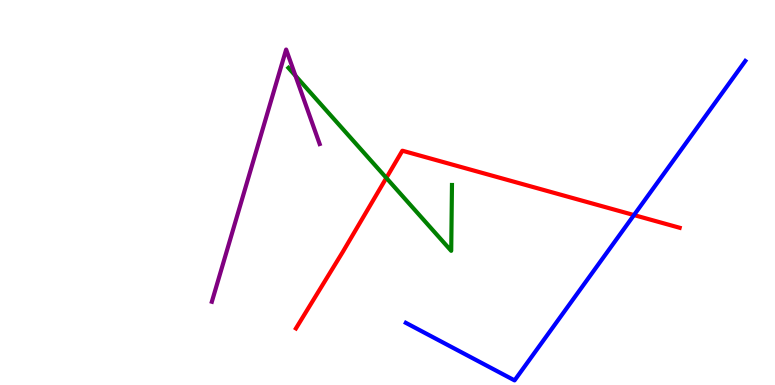[{'lines': ['blue', 'red'], 'intersections': [{'x': 8.18, 'y': 4.41}]}, {'lines': ['green', 'red'], 'intersections': [{'x': 4.99, 'y': 5.38}]}, {'lines': ['purple', 'red'], 'intersections': []}, {'lines': ['blue', 'green'], 'intersections': []}, {'lines': ['blue', 'purple'], 'intersections': []}, {'lines': ['green', 'purple'], 'intersections': [{'x': 3.81, 'y': 8.03}]}]